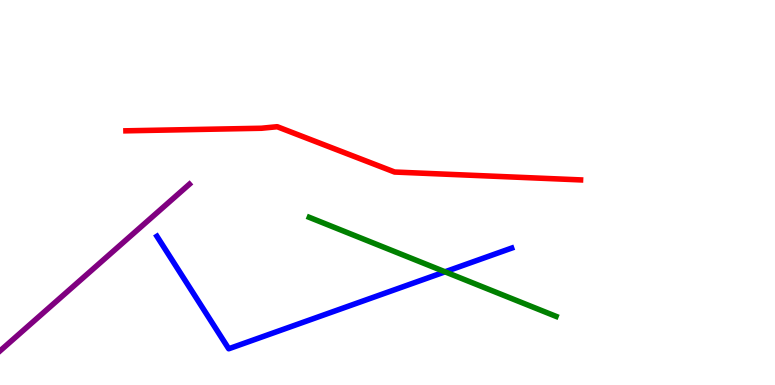[{'lines': ['blue', 'red'], 'intersections': []}, {'lines': ['green', 'red'], 'intersections': []}, {'lines': ['purple', 'red'], 'intersections': []}, {'lines': ['blue', 'green'], 'intersections': [{'x': 5.74, 'y': 2.94}]}, {'lines': ['blue', 'purple'], 'intersections': []}, {'lines': ['green', 'purple'], 'intersections': []}]